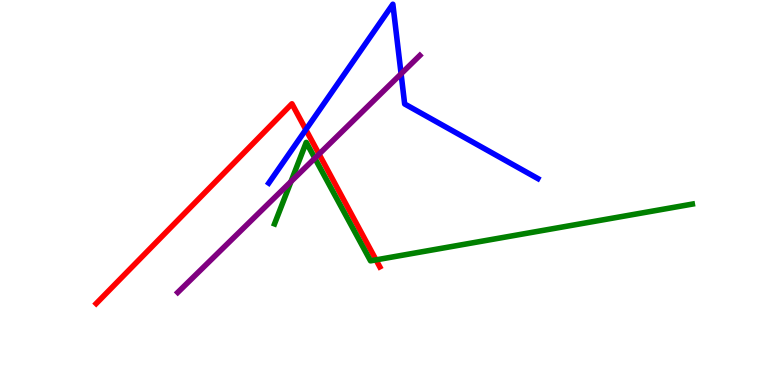[{'lines': ['blue', 'red'], 'intersections': [{'x': 3.95, 'y': 6.63}]}, {'lines': ['green', 'red'], 'intersections': [{'x': 4.85, 'y': 3.25}]}, {'lines': ['purple', 'red'], 'intersections': [{'x': 4.12, 'y': 6.0}]}, {'lines': ['blue', 'green'], 'intersections': []}, {'lines': ['blue', 'purple'], 'intersections': [{'x': 5.18, 'y': 8.08}]}, {'lines': ['green', 'purple'], 'intersections': [{'x': 3.75, 'y': 5.28}, {'x': 4.06, 'y': 5.89}]}]